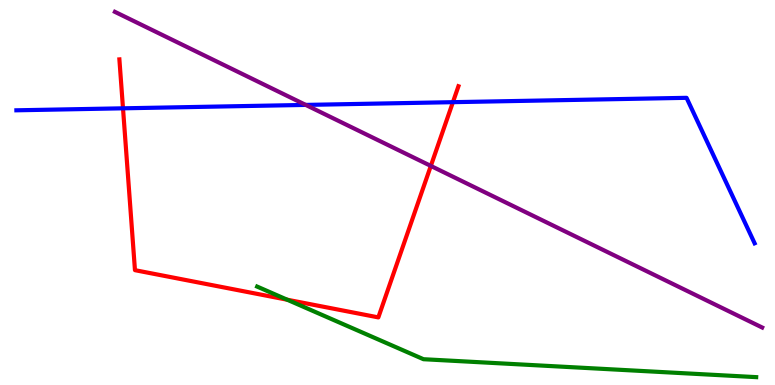[{'lines': ['blue', 'red'], 'intersections': [{'x': 1.59, 'y': 7.19}, {'x': 5.84, 'y': 7.35}]}, {'lines': ['green', 'red'], 'intersections': [{'x': 3.71, 'y': 2.22}]}, {'lines': ['purple', 'red'], 'intersections': [{'x': 5.56, 'y': 5.69}]}, {'lines': ['blue', 'green'], 'intersections': []}, {'lines': ['blue', 'purple'], 'intersections': [{'x': 3.95, 'y': 7.27}]}, {'lines': ['green', 'purple'], 'intersections': []}]